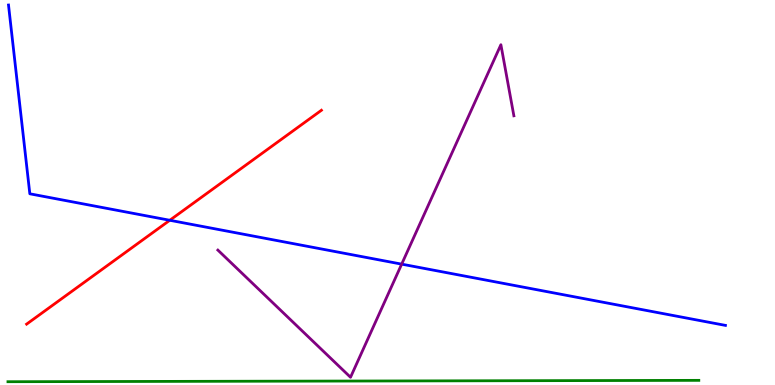[{'lines': ['blue', 'red'], 'intersections': [{'x': 2.19, 'y': 4.28}]}, {'lines': ['green', 'red'], 'intersections': []}, {'lines': ['purple', 'red'], 'intersections': []}, {'lines': ['blue', 'green'], 'intersections': []}, {'lines': ['blue', 'purple'], 'intersections': [{'x': 5.18, 'y': 3.14}]}, {'lines': ['green', 'purple'], 'intersections': []}]